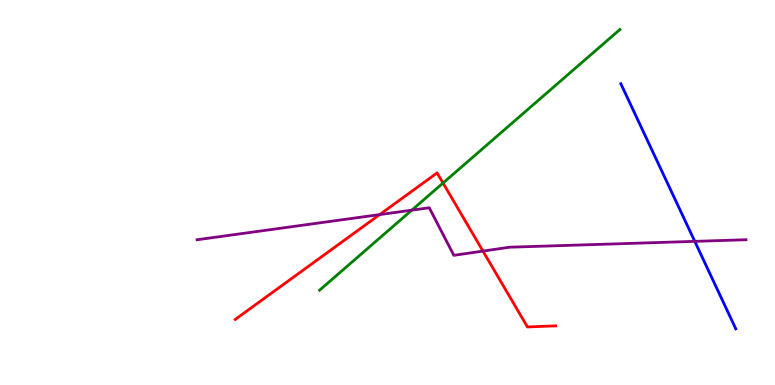[{'lines': ['blue', 'red'], 'intersections': []}, {'lines': ['green', 'red'], 'intersections': [{'x': 5.72, 'y': 5.25}]}, {'lines': ['purple', 'red'], 'intersections': [{'x': 4.9, 'y': 4.43}, {'x': 6.23, 'y': 3.48}]}, {'lines': ['blue', 'green'], 'intersections': []}, {'lines': ['blue', 'purple'], 'intersections': [{'x': 8.96, 'y': 3.73}]}, {'lines': ['green', 'purple'], 'intersections': [{'x': 5.31, 'y': 4.54}]}]